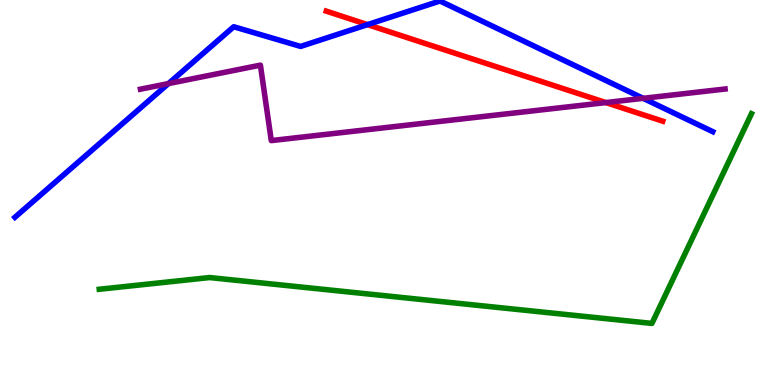[{'lines': ['blue', 'red'], 'intersections': [{'x': 4.74, 'y': 9.36}]}, {'lines': ['green', 'red'], 'intersections': []}, {'lines': ['purple', 'red'], 'intersections': [{'x': 7.82, 'y': 7.34}]}, {'lines': ['blue', 'green'], 'intersections': []}, {'lines': ['blue', 'purple'], 'intersections': [{'x': 2.17, 'y': 7.83}, {'x': 8.3, 'y': 7.45}]}, {'lines': ['green', 'purple'], 'intersections': []}]